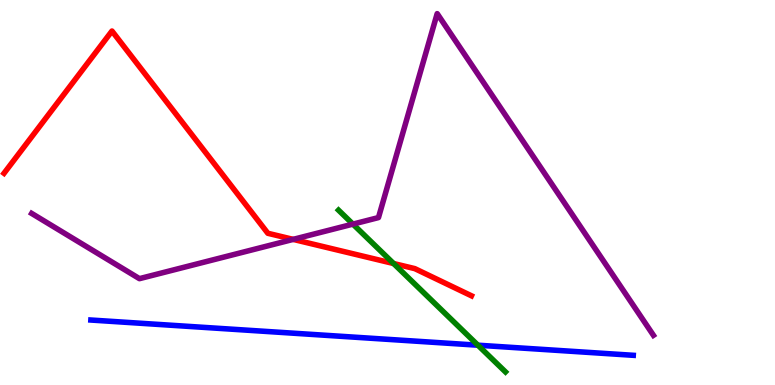[{'lines': ['blue', 'red'], 'intersections': []}, {'lines': ['green', 'red'], 'intersections': [{'x': 5.08, 'y': 3.16}]}, {'lines': ['purple', 'red'], 'intersections': [{'x': 3.78, 'y': 3.78}]}, {'lines': ['blue', 'green'], 'intersections': [{'x': 6.17, 'y': 1.03}]}, {'lines': ['blue', 'purple'], 'intersections': []}, {'lines': ['green', 'purple'], 'intersections': [{'x': 4.55, 'y': 4.18}]}]